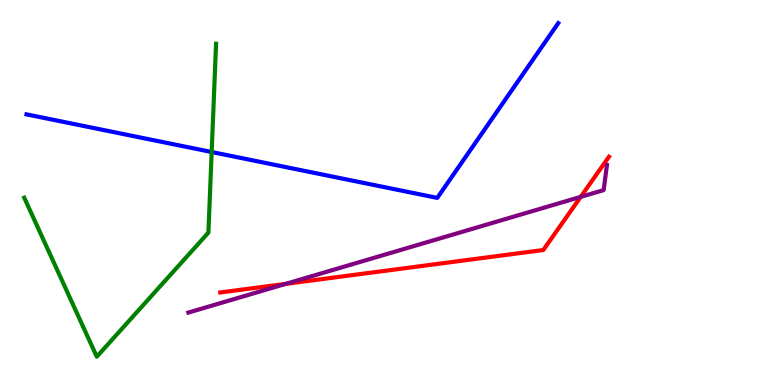[{'lines': ['blue', 'red'], 'intersections': []}, {'lines': ['green', 'red'], 'intersections': []}, {'lines': ['purple', 'red'], 'intersections': [{'x': 3.69, 'y': 2.63}, {'x': 7.49, 'y': 4.89}]}, {'lines': ['blue', 'green'], 'intersections': [{'x': 2.73, 'y': 6.05}]}, {'lines': ['blue', 'purple'], 'intersections': []}, {'lines': ['green', 'purple'], 'intersections': []}]